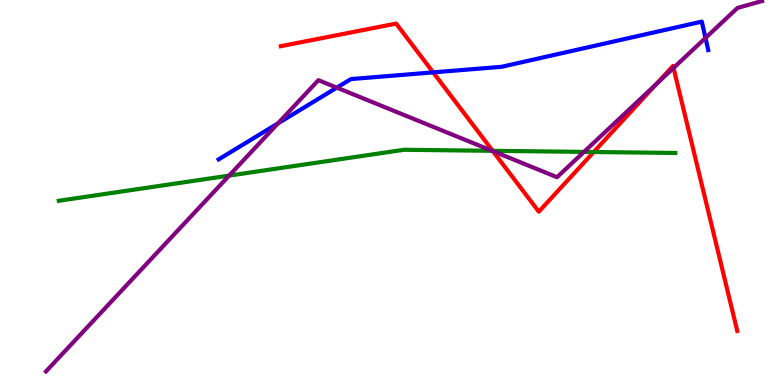[{'lines': ['blue', 'red'], 'intersections': [{'x': 5.59, 'y': 8.12}]}, {'lines': ['green', 'red'], 'intersections': [{'x': 6.36, 'y': 6.08}, {'x': 7.66, 'y': 6.05}]}, {'lines': ['purple', 'red'], 'intersections': [{'x': 6.36, 'y': 6.07}, {'x': 8.47, 'y': 7.81}, {'x': 8.69, 'y': 8.24}]}, {'lines': ['blue', 'green'], 'intersections': []}, {'lines': ['blue', 'purple'], 'intersections': [{'x': 3.59, 'y': 6.8}, {'x': 4.35, 'y': 7.72}, {'x': 9.1, 'y': 9.01}]}, {'lines': ['green', 'purple'], 'intersections': [{'x': 2.96, 'y': 5.44}, {'x': 6.35, 'y': 6.08}, {'x': 7.54, 'y': 6.05}]}]